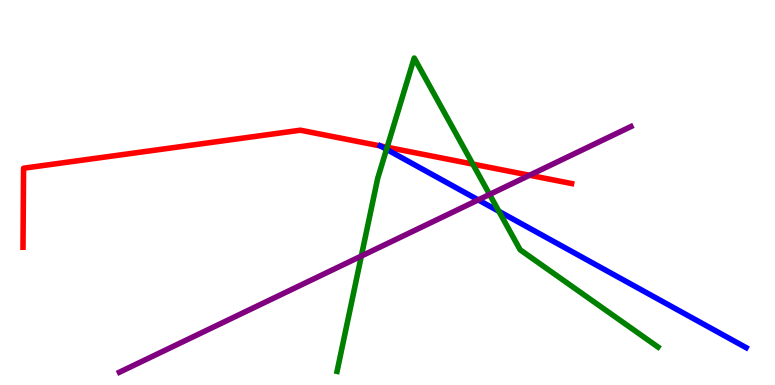[{'lines': ['blue', 'red'], 'intersections': [{'x': 4.91, 'y': 6.21}]}, {'lines': ['green', 'red'], 'intersections': [{'x': 5.0, 'y': 6.17}, {'x': 6.1, 'y': 5.74}]}, {'lines': ['purple', 'red'], 'intersections': [{'x': 6.83, 'y': 5.45}]}, {'lines': ['blue', 'green'], 'intersections': [{'x': 4.99, 'y': 6.12}, {'x': 6.44, 'y': 4.51}]}, {'lines': ['blue', 'purple'], 'intersections': [{'x': 6.17, 'y': 4.81}]}, {'lines': ['green', 'purple'], 'intersections': [{'x': 4.66, 'y': 3.35}, {'x': 6.32, 'y': 4.95}]}]